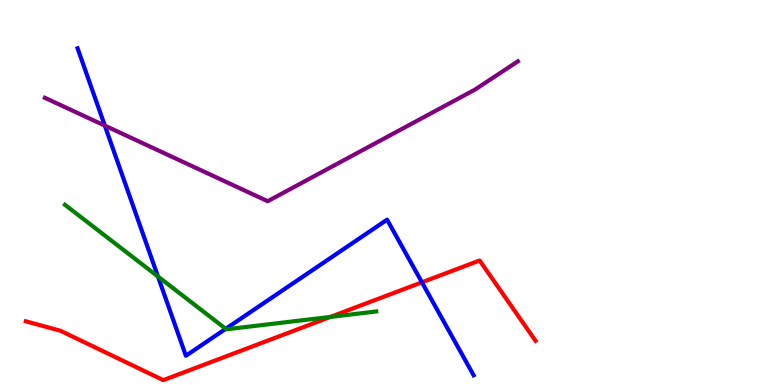[{'lines': ['blue', 'red'], 'intersections': [{'x': 5.44, 'y': 2.67}]}, {'lines': ['green', 'red'], 'intersections': [{'x': 4.26, 'y': 1.77}]}, {'lines': ['purple', 'red'], 'intersections': []}, {'lines': ['blue', 'green'], 'intersections': [{'x': 2.04, 'y': 2.82}, {'x': 2.91, 'y': 1.46}]}, {'lines': ['blue', 'purple'], 'intersections': [{'x': 1.35, 'y': 6.74}]}, {'lines': ['green', 'purple'], 'intersections': []}]